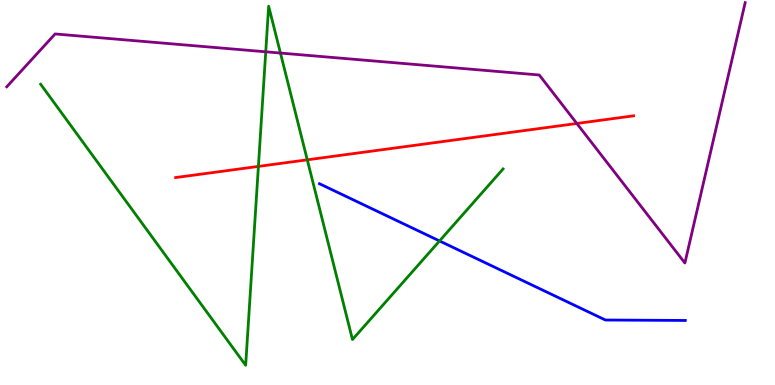[{'lines': ['blue', 'red'], 'intersections': []}, {'lines': ['green', 'red'], 'intersections': [{'x': 3.33, 'y': 5.68}, {'x': 3.96, 'y': 5.85}]}, {'lines': ['purple', 'red'], 'intersections': [{'x': 7.44, 'y': 6.79}]}, {'lines': ['blue', 'green'], 'intersections': [{'x': 5.67, 'y': 3.74}]}, {'lines': ['blue', 'purple'], 'intersections': []}, {'lines': ['green', 'purple'], 'intersections': [{'x': 3.43, 'y': 8.65}, {'x': 3.62, 'y': 8.62}]}]